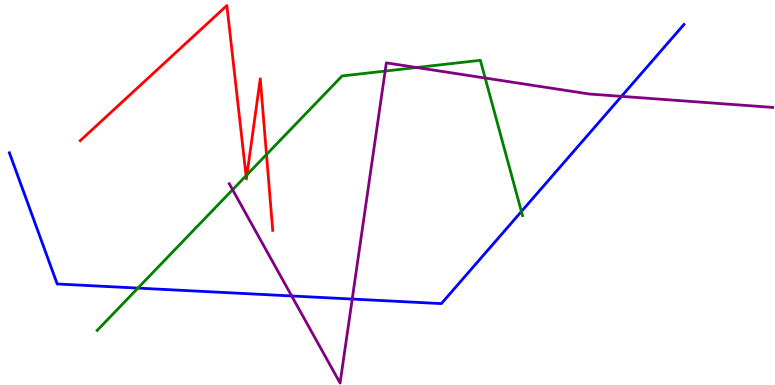[{'lines': ['blue', 'red'], 'intersections': []}, {'lines': ['green', 'red'], 'intersections': [{'x': 3.17, 'y': 5.44}, {'x': 3.19, 'y': 5.46}, {'x': 3.44, 'y': 5.99}]}, {'lines': ['purple', 'red'], 'intersections': []}, {'lines': ['blue', 'green'], 'intersections': [{'x': 1.78, 'y': 2.52}, {'x': 6.73, 'y': 4.51}]}, {'lines': ['blue', 'purple'], 'intersections': [{'x': 3.76, 'y': 2.31}, {'x': 4.54, 'y': 2.23}, {'x': 8.02, 'y': 7.5}]}, {'lines': ['green', 'purple'], 'intersections': [{'x': 3.0, 'y': 5.07}, {'x': 4.97, 'y': 8.15}, {'x': 5.38, 'y': 8.25}, {'x': 6.26, 'y': 7.97}]}]